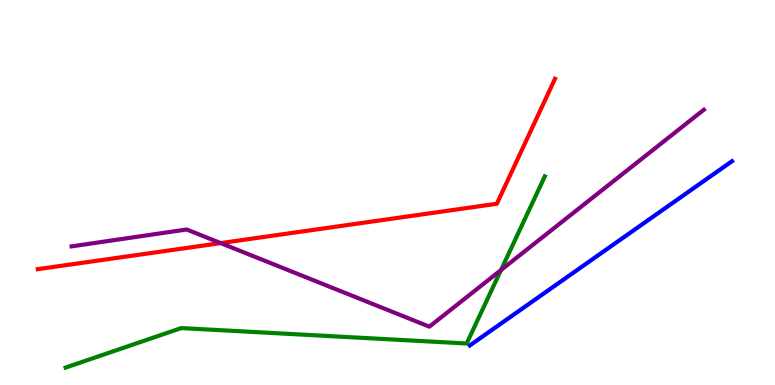[{'lines': ['blue', 'red'], 'intersections': []}, {'lines': ['green', 'red'], 'intersections': []}, {'lines': ['purple', 'red'], 'intersections': [{'x': 2.85, 'y': 3.69}]}, {'lines': ['blue', 'green'], 'intersections': []}, {'lines': ['blue', 'purple'], 'intersections': []}, {'lines': ['green', 'purple'], 'intersections': [{'x': 6.46, 'y': 2.99}]}]